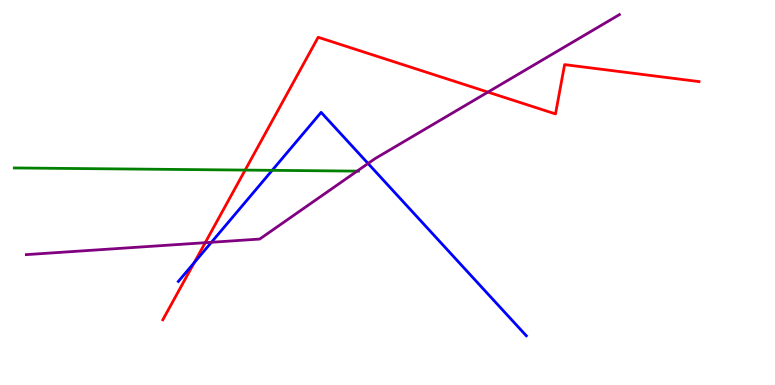[{'lines': ['blue', 'red'], 'intersections': [{'x': 2.51, 'y': 3.18}]}, {'lines': ['green', 'red'], 'intersections': [{'x': 3.16, 'y': 5.58}]}, {'lines': ['purple', 'red'], 'intersections': [{'x': 2.65, 'y': 3.7}, {'x': 6.3, 'y': 7.61}]}, {'lines': ['blue', 'green'], 'intersections': [{'x': 3.51, 'y': 5.58}]}, {'lines': ['blue', 'purple'], 'intersections': [{'x': 2.73, 'y': 3.71}, {'x': 4.75, 'y': 5.75}]}, {'lines': ['green', 'purple'], 'intersections': [{'x': 4.61, 'y': 5.56}]}]